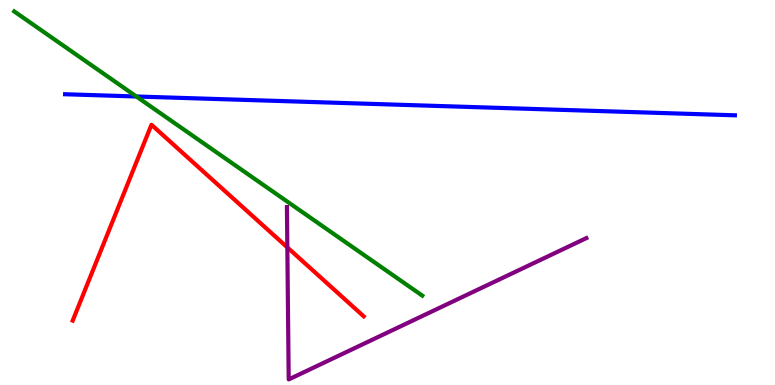[{'lines': ['blue', 'red'], 'intersections': []}, {'lines': ['green', 'red'], 'intersections': []}, {'lines': ['purple', 'red'], 'intersections': [{'x': 3.71, 'y': 3.57}]}, {'lines': ['blue', 'green'], 'intersections': [{'x': 1.76, 'y': 7.49}]}, {'lines': ['blue', 'purple'], 'intersections': []}, {'lines': ['green', 'purple'], 'intersections': []}]